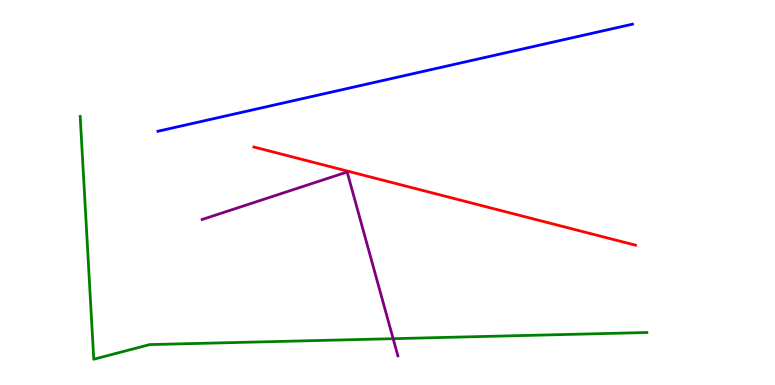[{'lines': ['blue', 'red'], 'intersections': []}, {'lines': ['green', 'red'], 'intersections': []}, {'lines': ['purple', 'red'], 'intersections': []}, {'lines': ['blue', 'green'], 'intersections': []}, {'lines': ['blue', 'purple'], 'intersections': []}, {'lines': ['green', 'purple'], 'intersections': [{'x': 5.07, 'y': 1.2}]}]